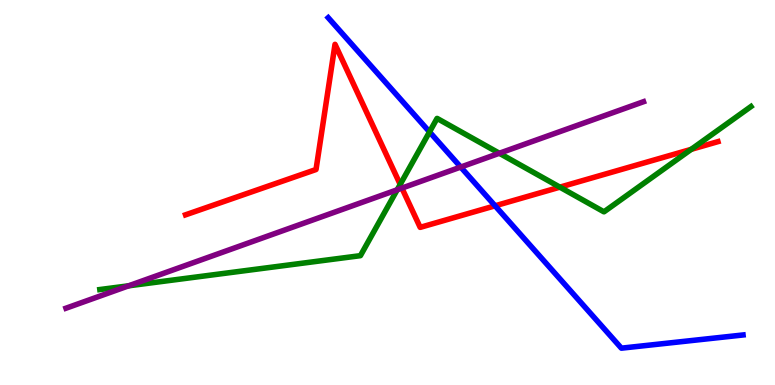[{'lines': ['blue', 'red'], 'intersections': [{'x': 6.39, 'y': 4.65}]}, {'lines': ['green', 'red'], 'intersections': [{'x': 5.16, 'y': 5.21}, {'x': 7.22, 'y': 5.14}, {'x': 8.92, 'y': 6.12}]}, {'lines': ['purple', 'red'], 'intersections': [{'x': 5.19, 'y': 5.11}]}, {'lines': ['blue', 'green'], 'intersections': [{'x': 5.54, 'y': 6.57}]}, {'lines': ['blue', 'purple'], 'intersections': [{'x': 5.94, 'y': 5.66}]}, {'lines': ['green', 'purple'], 'intersections': [{'x': 1.66, 'y': 2.58}, {'x': 5.13, 'y': 5.07}, {'x': 6.44, 'y': 6.02}]}]